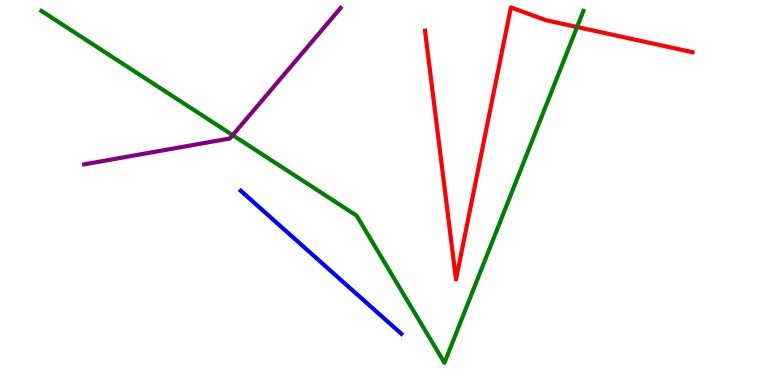[{'lines': ['blue', 'red'], 'intersections': []}, {'lines': ['green', 'red'], 'intersections': [{'x': 7.45, 'y': 9.3}]}, {'lines': ['purple', 'red'], 'intersections': []}, {'lines': ['blue', 'green'], 'intersections': []}, {'lines': ['blue', 'purple'], 'intersections': []}, {'lines': ['green', 'purple'], 'intersections': [{'x': 3.0, 'y': 6.49}]}]